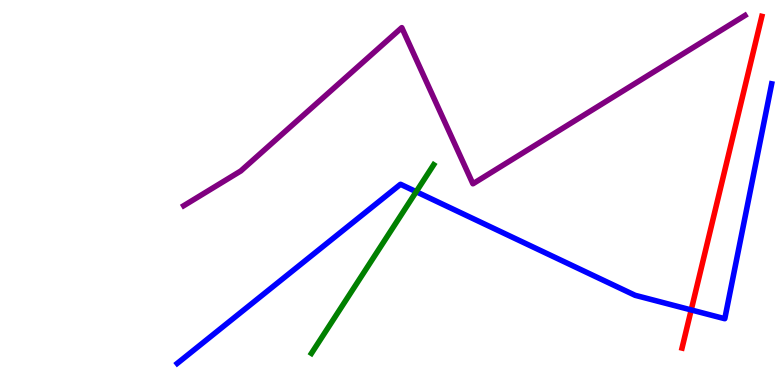[{'lines': ['blue', 'red'], 'intersections': [{'x': 8.92, 'y': 1.95}]}, {'lines': ['green', 'red'], 'intersections': []}, {'lines': ['purple', 'red'], 'intersections': []}, {'lines': ['blue', 'green'], 'intersections': [{'x': 5.37, 'y': 5.02}]}, {'lines': ['blue', 'purple'], 'intersections': []}, {'lines': ['green', 'purple'], 'intersections': []}]